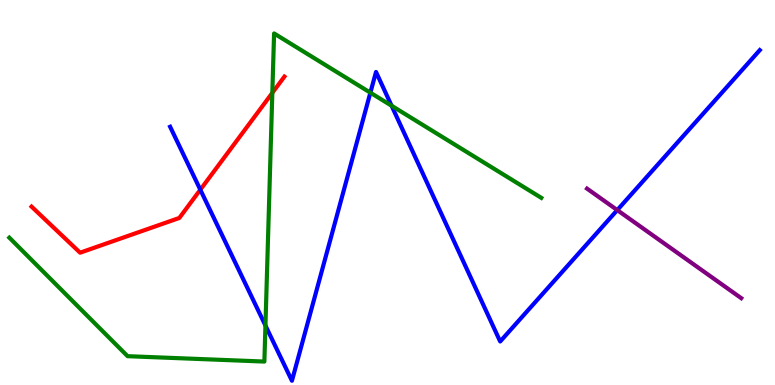[{'lines': ['blue', 'red'], 'intersections': [{'x': 2.58, 'y': 5.07}]}, {'lines': ['green', 'red'], 'intersections': [{'x': 3.51, 'y': 7.59}]}, {'lines': ['purple', 'red'], 'intersections': []}, {'lines': ['blue', 'green'], 'intersections': [{'x': 3.43, 'y': 1.54}, {'x': 4.78, 'y': 7.59}, {'x': 5.05, 'y': 7.25}]}, {'lines': ['blue', 'purple'], 'intersections': [{'x': 7.96, 'y': 4.54}]}, {'lines': ['green', 'purple'], 'intersections': []}]